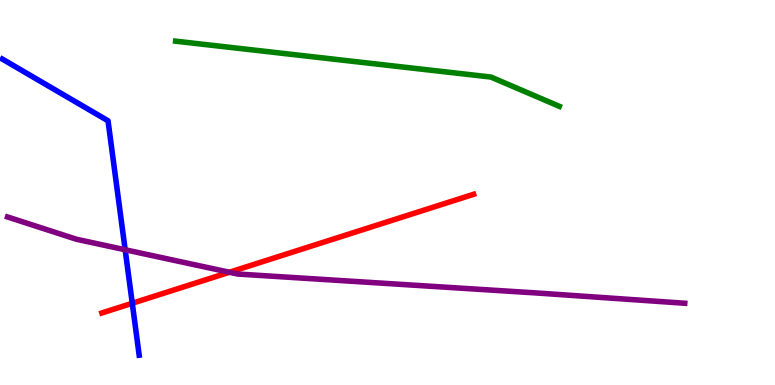[{'lines': ['blue', 'red'], 'intersections': [{'x': 1.71, 'y': 2.12}]}, {'lines': ['green', 'red'], 'intersections': []}, {'lines': ['purple', 'red'], 'intersections': [{'x': 2.96, 'y': 2.93}]}, {'lines': ['blue', 'green'], 'intersections': []}, {'lines': ['blue', 'purple'], 'intersections': [{'x': 1.62, 'y': 3.51}]}, {'lines': ['green', 'purple'], 'intersections': []}]